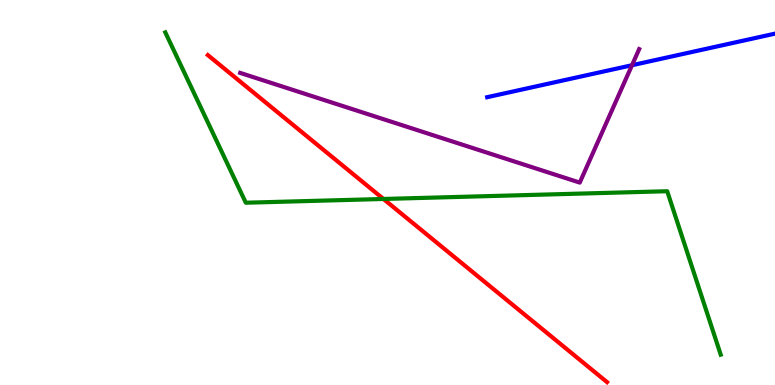[{'lines': ['blue', 'red'], 'intersections': []}, {'lines': ['green', 'red'], 'intersections': [{'x': 4.95, 'y': 4.83}]}, {'lines': ['purple', 'red'], 'intersections': []}, {'lines': ['blue', 'green'], 'intersections': []}, {'lines': ['blue', 'purple'], 'intersections': [{'x': 8.15, 'y': 8.31}]}, {'lines': ['green', 'purple'], 'intersections': []}]